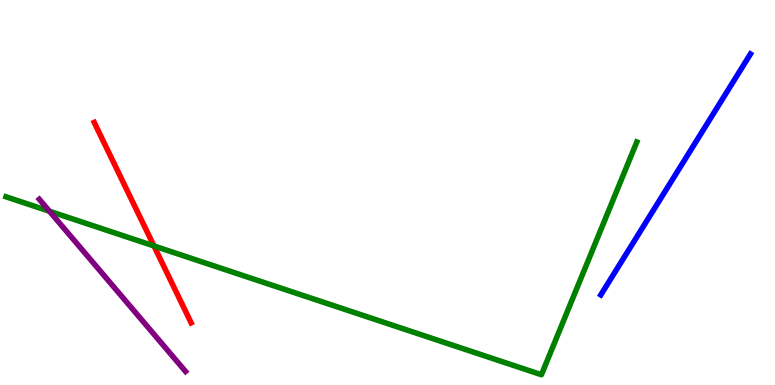[{'lines': ['blue', 'red'], 'intersections': []}, {'lines': ['green', 'red'], 'intersections': [{'x': 1.99, 'y': 3.61}]}, {'lines': ['purple', 'red'], 'intersections': []}, {'lines': ['blue', 'green'], 'intersections': []}, {'lines': ['blue', 'purple'], 'intersections': []}, {'lines': ['green', 'purple'], 'intersections': [{'x': 0.638, 'y': 4.51}]}]